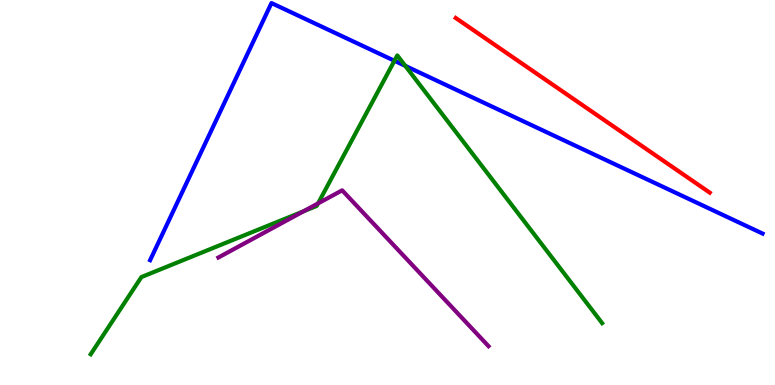[{'lines': ['blue', 'red'], 'intersections': []}, {'lines': ['green', 'red'], 'intersections': []}, {'lines': ['purple', 'red'], 'intersections': []}, {'lines': ['blue', 'green'], 'intersections': [{'x': 5.09, 'y': 8.42}, {'x': 5.23, 'y': 8.29}]}, {'lines': ['blue', 'purple'], 'intersections': []}, {'lines': ['green', 'purple'], 'intersections': [{'x': 3.92, 'y': 4.51}, {'x': 4.1, 'y': 4.72}]}]